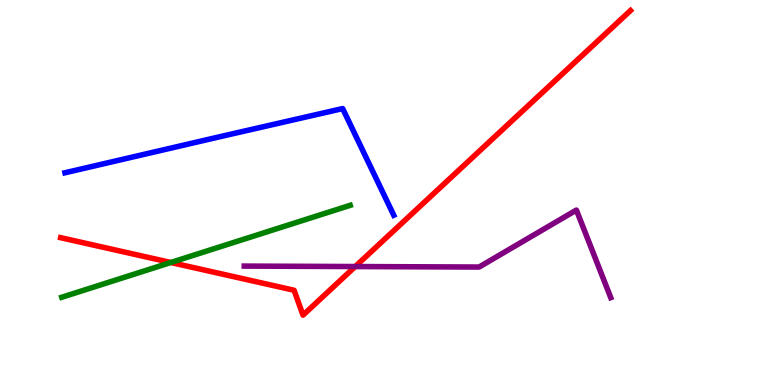[{'lines': ['blue', 'red'], 'intersections': []}, {'lines': ['green', 'red'], 'intersections': [{'x': 2.2, 'y': 3.18}]}, {'lines': ['purple', 'red'], 'intersections': [{'x': 4.58, 'y': 3.08}]}, {'lines': ['blue', 'green'], 'intersections': []}, {'lines': ['blue', 'purple'], 'intersections': []}, {'lines': ['green', 'purple'], 'intersections': []}]